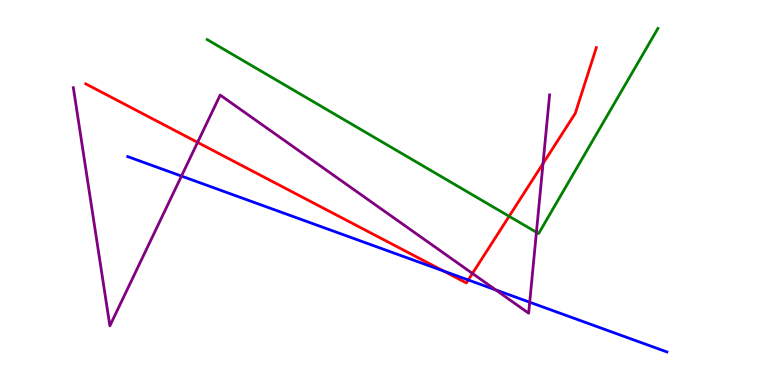[{'lines': ['blue', 'red'], 'intersections': [{'x': 5.72, 'y': 2.96}, {'x': 6.04, 'y': 2.73}]}, {'lines': ['green', 'red'], 'intersections': [{'x': 6.57, 'y': 4.38}]}, {'lines': ['purple', 'red'], 'intersections': [{'x': 2.55, 'y': 6.3}, {'x': 6.1, 'y': 2.9}, {'x': 7.01, 'y': 5.75}]}, {'lines': ['blue', 'green'], 'intersections': []}, {'lines': ['blue', 'purple'], 'intersections': [{'x': 2.34, 'y': 5.43}, {'x': 6.4, 'y': 2.47}, {'x': 6.83, 'y': 2.15}]}, {'lines': ['green', 'purple'], 'intersections': [{'x': 6.92, 'y': 3.97}]}]